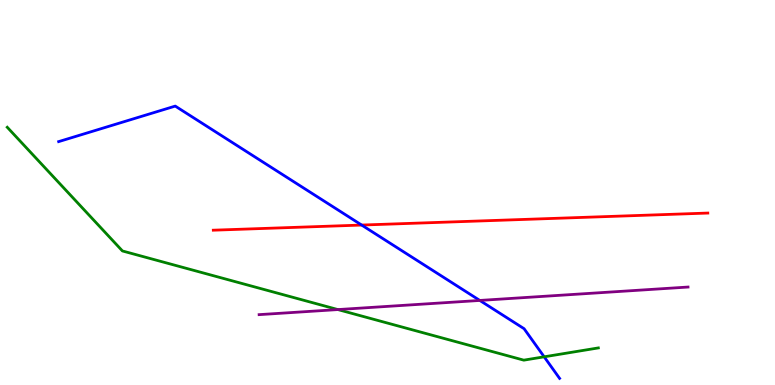[{'lines': ['blue', 'red'], 'intersections': [{'x': 4.67, 'y': 4.15}]}, {'lines': ['green', 'red'], 'intersections': []}, {'lines': ['purple', 'red'], 'intersections': []}, {'lines': ['blue', 'green'], 'intersections': [{'x': 7.02, 'y': 0.732}]}, {'lines': ['blue', 'purple'], 'intersections': [{'x': 6.19, 'y': 2.2}]}, {'lines': ['green', 'purple'], 'intersections': [{'x': 4.36, 'y': 1.96}]}]